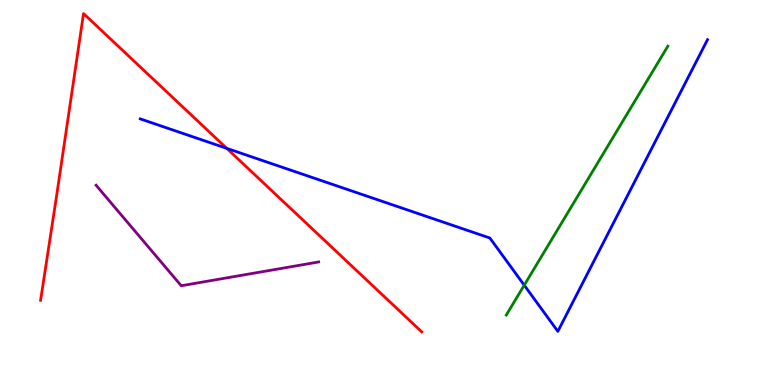[{'lines': ['blue', 'red'], 'intersections': [{'x': 2.93, 'y': 6.15}]}, {'lines': ['green', 'red'], 'intersections': []}, {'lines': ['purple', 'red'], 'intersections': []}, {'lines': ['blue', 'green'], 'intersections': [{'x': 6.76, 'y': 2.59}]}, {'lines': ['blue', 'purple'], 'intersections': []}, {'lines': ['green', 'purple'], 'intersections': []}]